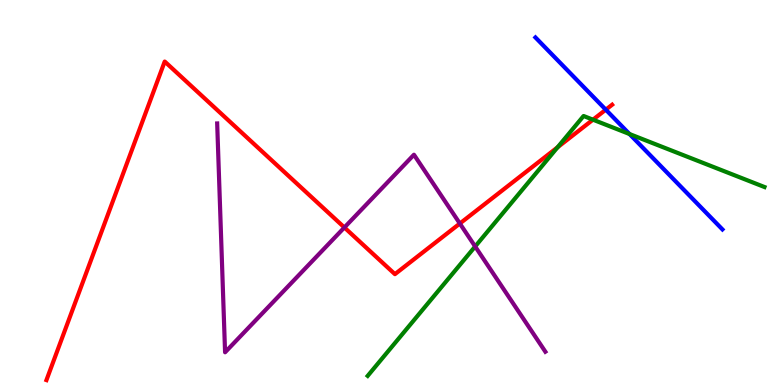[{'lines': ['blue', 'red'], 'intersections': [{'x': 7.82, 'y': 7.15}]}, {'lines': ['green', 'red'], 'intersections': [{'x': 7.19, 'y': 6.17}, {'x': 7.65, 'y': 6.89}]}, {'lines': ['purple', 'red'], 'intersections': [{'x': 4.44, 'y': 4.09}, {'x': 5.93, 'y': 4.19}]}, {'lines': ['blue', 'green'], 'intersections': [{'x': 8.12, 'y': 6.52}]}, {'lines': ['blue', 'purple'], 'intersections': []}, {'lines': ['green', 'purple'], 'intersections': [{'x': 6.13, 'y': 3.6}]}]